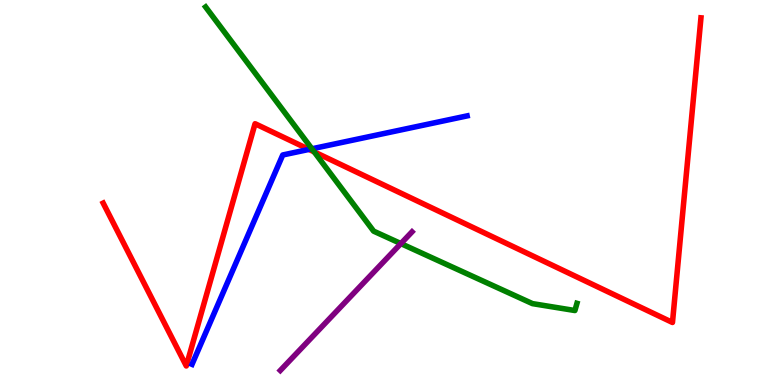[{'lines': ['blue', 'red'], 'intersections': [{'x': 3.99, 'y': 6.12}]}, {'lines': ['green', 'red'], 'intersections': [{'x': 4.05, 'y': 6.05}]}, {'lines': ['purple', 'red'], 'intersections': []}, {'lines': ['blue', 'green'], 'intersections': [{'x': 4.02, 'y': 6.14}]}, {'lines': ['blue', 'purple'], 'intersections': []}, {'lines': ['green', 'purple'], 'intersections': [{'x': 5.17, 'y': 3.67}]}]